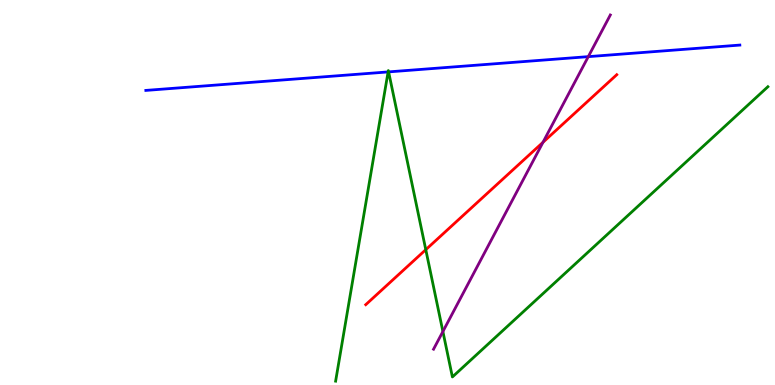[{'lines': ['blue', 'red'], 'intersections': []}, {'lines': ['green', 'red'], 'intersections': [{'x': 5.49, 'y': 3.52}]}, {'lines': ['purple', 'red'], 'intersections': [{'x': 7.01, 'y': 6.3}]}, {'lines': ['blue', 'green'], 'intersections': [{'x': 5.01, 'y': 8.13}, {'x': 5.01, 'y': 8.13}]}, {'lines': ['blue', 'purple'], 'intersections': [{'x': 7.59, 'y': 8.53}]}, {'lines': ['green', 'purple'], 'intersections': [{'x': 5.71, 'y': 1.39}]}]